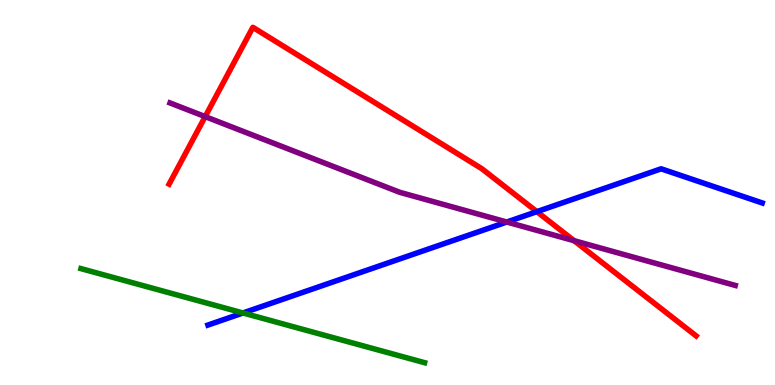[{'lines': ['blue', 'red'], 'intersections': [{'x': 6.93, 'y': 4.5}]}, {'lines': ['green', 'red'], 'intersections': []}, {'lines': ['purple', 'red'], 'intersections': [{'x': 2.65, 'y': 6.97}, {'x': 7.41, 'y': 3.75}]}, {'lines': ['blue', 'green'], 'intersections': [{'x': 3.14, 'y': 1.87}]}, {'lines': ['blue', 'purple'], 'intersections': [{'x': 6.54, 'y': 4.23}]}, {'lines': ['green', 'purple'], 'intersections': []}]